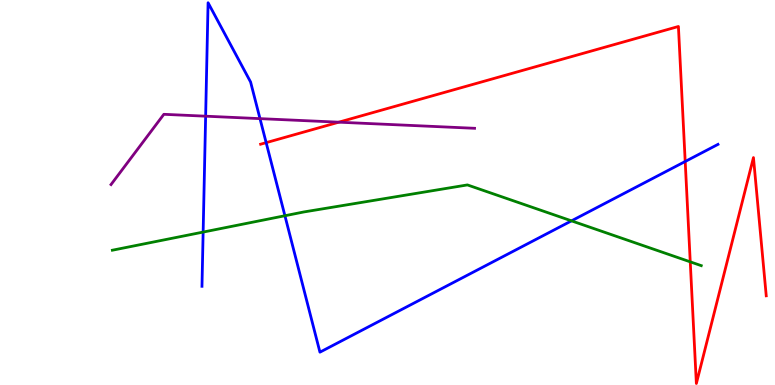[{'lines': ['blue', 'red'], 'intersections': [{'x': 3.43, 'y': 6.29}, {'x': 8.84, 'y': 5.81}]}, {'lines': ['green', 'red'], 'intersections': [{'x': 8.91, 'y': 3.2}]}, {'lines': ['purple', 'red'], 'intersections': [{'x': 4.37, 'y': 6.83}]}, {'lines': ['blue', 'green'], 'intersections': [{'x': 2.62, 'y': 3.97}, {'x': 3.68, 'y': 4.4}, {'x': 7.37, 'y': 4.26}]}, {'lines': ['blue', 'purple'], 'intersections': [{'x': 2.65, 'y': 6.98}, {'x': 3.35, 'y': 6.92}]}, {'lines': ['green', 'purple'], 'intersections': []}]